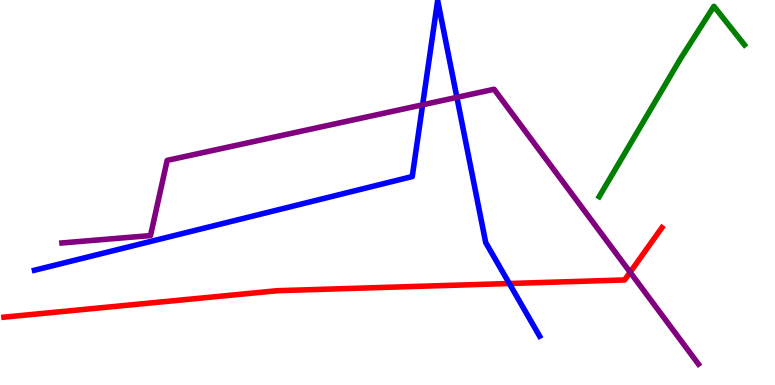[{'lines': ['blue', 'red'], 'intersections': [{'x': 6.57, 'y': 2.64}]}, {'lines': ['green', 'red'], 'intersections': []}, {'lines': ['purple', 'red'], 'intersections': [{'x': 8.13, 'y': 2.93}]}, {'lines': ['blue', 'green'], 'intersections': []}, {'lines': ['blue', 'purple'], 'intersections': [{'x': 5.45, 'y': 7.28}, {'x': 5.9, 'y': 7.47}]}, {'lines': ['green', 'purple'], 'intersections': []}]